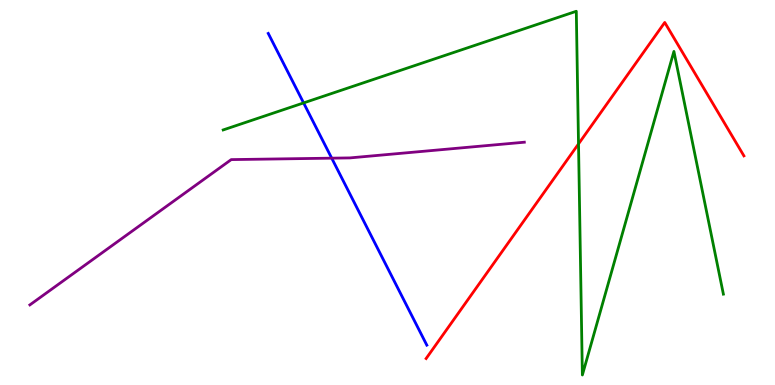[{'lines': ['blue', 'red'], 'intersections': []}, {'lines': ['green', 'red'], 'intersections': [{'x': 7.46, 'y': 6.26}]}, {'lines': ['purple', 'red'], 'intersections': []}, {'lines': ['blue', 'green'], 'intersections': [{'x': 3.92, 'y': 7.33}]}, {'lines': ['blue', 'purple'], 'intersections': [{'x': 4.28, 'y': 5.89}]}, {'lines': ['green', 'purple'], 'intersections': []}]